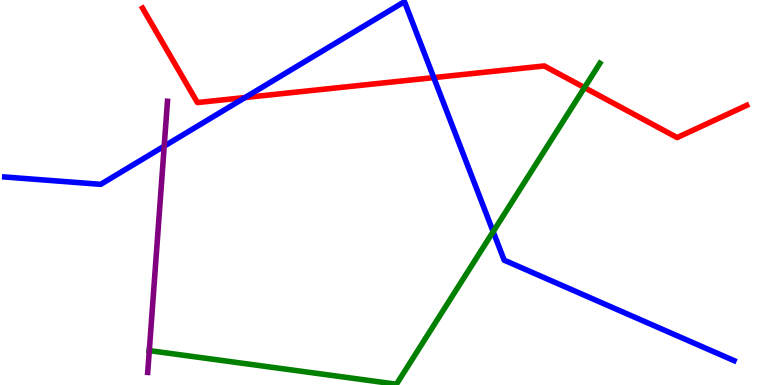[{'lines': ['blue', 'red'], 'intersections': [{'x': 3.16, 'y': 7.47}, {'x': 5.6, 'y': 7.98}]}, {'lines': ['green', 'red'], 'intersections': [{'x': 7.54, 'y': 7.72}]}, {'lines': ['purple', 'red'], 'intersections': []}, {'lines': ['blue', 'green'], 'intersections': [{'x': 6.36, 'y': 3.98}]}, {'lines': ['blue', 'purple'], 'intersections': [{'x': 2.12, 'y': 6.2}]}, {'lines': ['green', 'purple'], 'intersections': [{'x': 1.93, 'y': 0.894}]}]